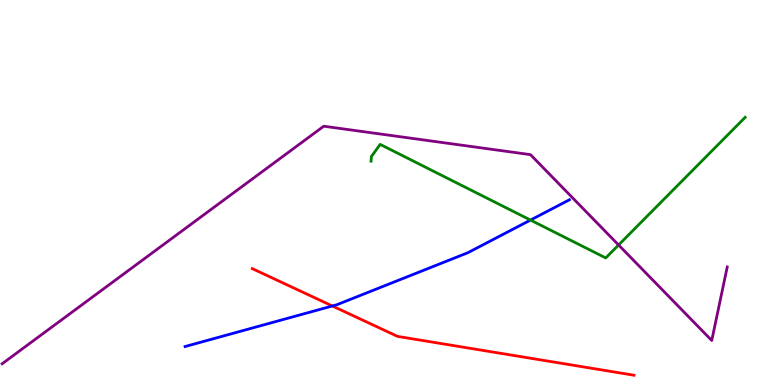[{'lines': ['blue', 'red'], 'intersections': [{'x': 4.29, 'y': 2.05}]}, {'lines': ['green', 'red'], 'intersections': []}, {'lines': ['purple', 'red'], 'intersections': []}, {'lines': ['blue', 'green'], 'intersections': [{'x': 6.85, 'y': 4.28}]}, {'lines': ['blue', 'purple'], 'intersections': []}, {'lines': ['green', 'purple'], 'intersections': [{'x': 7.98, 'y': 3.64}]}]